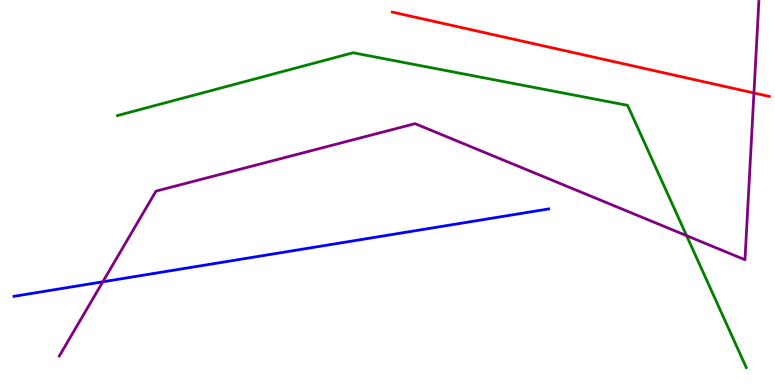[{'lines': ['blue', 'red'], 'intersections': []}, {'lines': ['green', 'red'], 'intersections': []}, {'lines': ['purple', 'red'], 'intersections': [{'x': 9.73, 'y': 7.59}]}, {'lines': ['blue', 'green'], 'intersections': []}, {'lines': ['blue', 'purple'], 'intersections': [{'x': 1.33, 'y': 2.68}]}, {'lines': ['green', 'purple'], 'intersections': [{'x': 8.86, 'y': 3.88}]}]